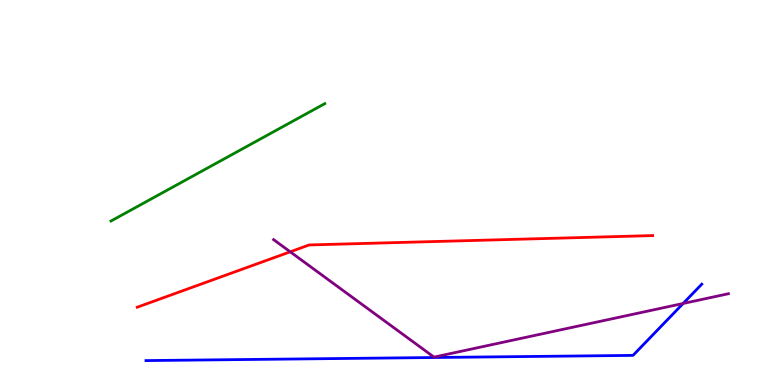[{'lines': ['blue', 'red'], 'intersections': []}, {'lines': ['green', 'red'], 'intersections': []}, {'lines': ['purple', 'red'], 'intersections': [{'x': 3.74, 'y': 3.46}]}, {'lines': ['blue', 'green'], 'intersections': []}, {'lines': ['blue', 'purple'], 'intersections': [{'x': 8.81, 'y': 2.12}]}, {'lines': ['green', 'purple'], 'intersections': []}]